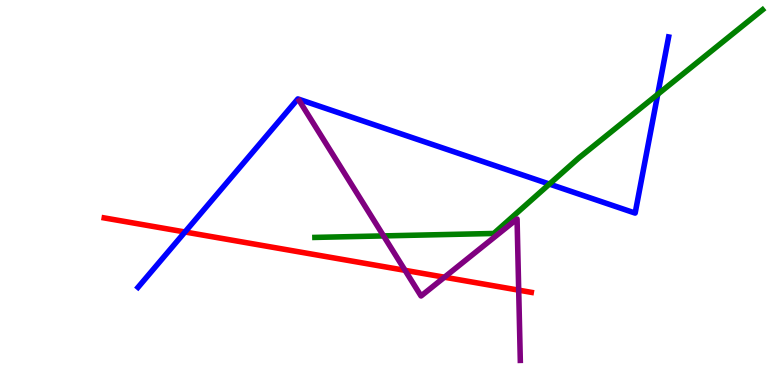[{'lines': ['blue', 'red'], 'intersections': [{'x': 2.39, 'y': 3.97}]}, {'lines': ['green', 'red'], 'intersections': []}, {'lines': ['purple', 'red'], 'intersections': [{'x': 5.23, 'y': 2.98}, {'x': 5.73, 'y': 2.8}, {'x': 6.69, 'y': 2.46}]}, {'lines': ['blue', 'green'], 'intersections': [{'x': 7.09, 'y': 5.22}, {'x': 8.49, 'y': 7.55}]}, {'lines': ['blue', 'purple'], 'intersections': []}, {'lines': ['green', 'purple'], 'intersections': [{'x': 4.95, 'y': 3.87}]}]